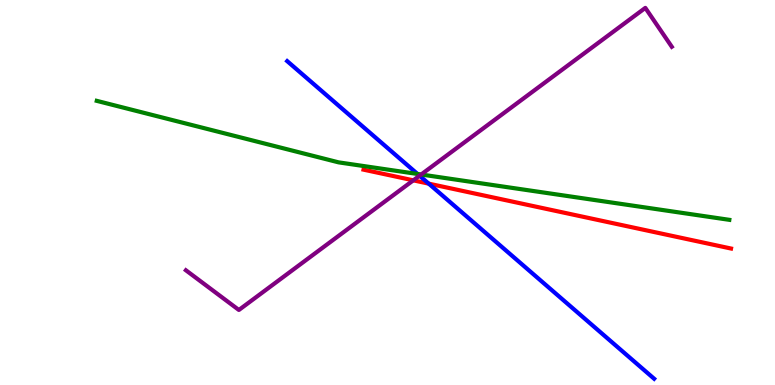[{'lines': ['blue', 'red'], 'intersections': [{'x': 5.53, 'y': 5.23}]}, {'lines': ['green', 'red'], 'intersections': []}, {'lines': ['purple', 'red'], 'intersections': [{'x': 5.33, 'y': 5.32}]}, {'lines': ['blue', 'green'], 'intersections': [{'x': 5.39, 'y': 5.48}]}, {'lines': ['blue', 'purple'], 'intersections': [{'x': 5.41, 'y': 5.44}]}, {'lines': ['green', 'purple'], 'intersections': [{'x': 5.43, 'y': 5.47}]}]